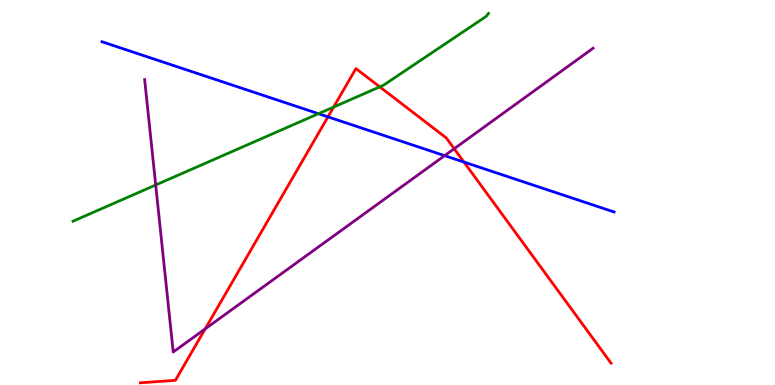[{'lines': ['blue', 'red'], 'intersections': [{'x': 4.23, 'y': 6.96}, {'x': 5.99, 'y': 5.79}]}, {'lines': ['green', 'red'], 'intersections': [{'x': 4.31, 'y': 7.22}, {'x': 4.9, 'y': 7.74}]}, {'lines': ['purple', 'red'], 'intersections': [{'x': 2.65, 'y': 1.46}, {'x': 5.86, 'y': 6.14}]}, {'lines': ['blue', 'green'], 'intersections': [{'x': 4.11, 'y': 7.05}]}, {'lines': ['blue', 'purple'], 'intersections': [{'x': 5.74, 'y': 5.96}]}, {'lines': ['green', 'purple'], 'intersections': [{'x': 2.01, 'y': 5.2}]}]